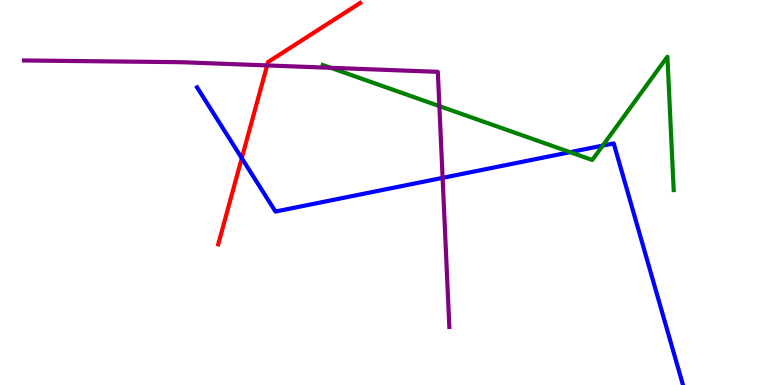[{'lines': ['blue', 'red'], 'intersections': [{'x': 3.12, 'y': 5.89}]}, {'lines': ['green', 'red'], 'intersections': []}, {'lines': ['purple', 'red'], 'intersections': [{'x': 3.45, 'y': 8.3}]}, {'lines': ['blue', 'green'], 'intersections': [{'x': 7.36, 'y': 6.05}, {'x': 7.78, 'y': 6.22}]}, {'lines': ['blue', 'purple'], 'intersections': [{'x': 5.71, 'y': 5.38}]}, {'lines': ['green', 'purple'], 'intersections': [{'x': 4.27, 'y': 8.24}, {'x': 5.67, 'y': 7.24}]}]